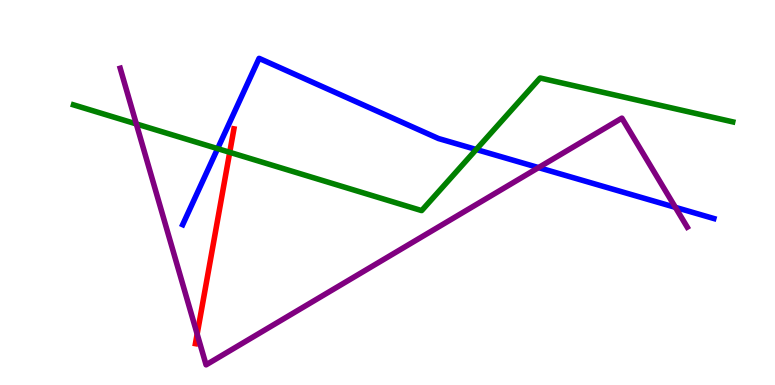[{'lines': ['blue', 'red'], 'intersections': []}, {'lines': ['green', 'red'], 'intersections': [{'x': 2.96, 'y': 6.04}]}, {'lines': ['purple', 'red'], 'intersections': [{'x': 2.54, 'y': 1.32}]}, {'lines': ['blue', 'green'], 'intersections': [{'x': 2.81, 'y': 6.14}, {'x': 6.14, 'y': 6.12}]}, {'lines': ['blue', 'purple'], 'intersections': [{'x': 6.95, 'y': 5.65}, {'x': 8.71, 'y': 4.61}]}, {'lines': ['green', 'purple'], 'intersections': [{'x': 1.76, 'y': 6.78}]}]